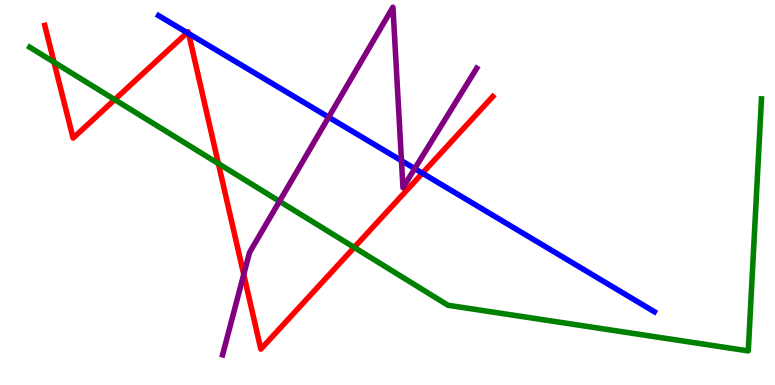[{'lines': ['blue', 'red'], 'intersections': [{'x': 2.42, 'y': 9.15}, {'x': 2.43, 'y': 9.13}, {'x': 5.45, 'y': 5.5}]}, {'lines': ['green', 'red'], 'intersections': [{'x': 0.697, 'y': 8.39}, {'x': 1.48, 'y': 7.41}, {'x': 2.82, 'y': 5.75}, {'x': 4.57, 'y': 3.57}]}, {'lines': ['purple', 'red'], 'intersections': [{'x': 3.15, 'y': 2.87}]}, {'lines': ['blue', 'green'], 'intersections': []}, {'lines': ['blue', 'purple'], 'intersections': [{'x': 4.24, 'y': 6.96}, {'x': 5.18, 'y': 5.83}, {'x': 5.35, 'y': 5.62}]}, {'lines': ['green', 'purple'], 'intersections': [{'x': 3.61, 'y': 4.77}]}]